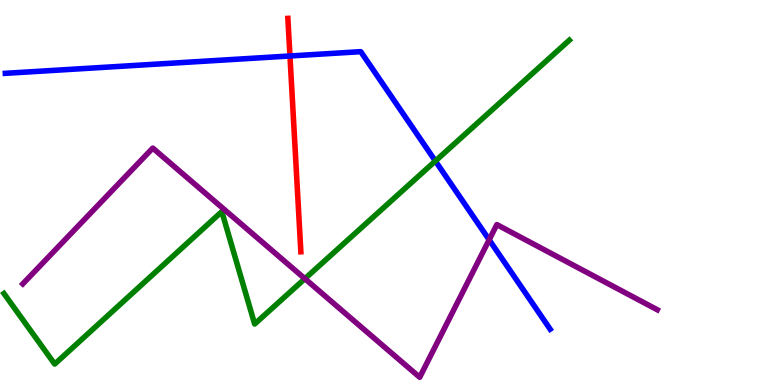[{'lines': ['blue', 'red'], 'intersections': [{'x': 3.74, 'y': 8.55}]}, {'lines': ['green', 'red'], 'intersections': []}, {'lines': ['purple', 'red'], 'intersections': []}, {'lines': ['blue', 'green'], 'intersections': [{'x': 5.62, 'y': 5.82}]}, {'lines': ['blue', 'purple'], 'intersections': [{'x': 6.31, 'y': 3.77}]}, {'lines': ['green', 'purple'], 'intersections': [{'x': 3.93, 'y': 2.76}]}]